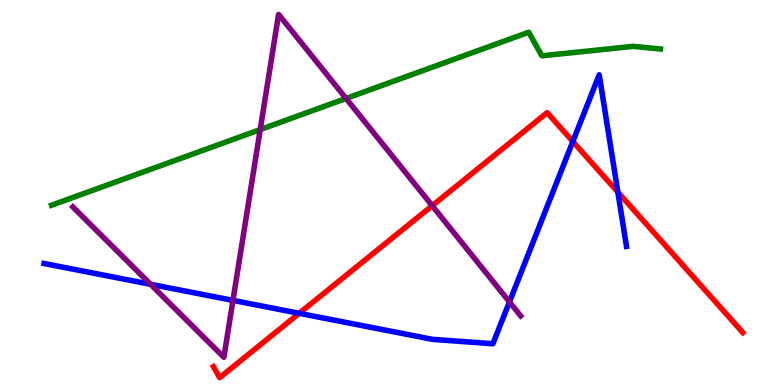[{'lines': ['blue', 'red'], 'intersections': [{'x': 3.86, 'y': 1.86}, {'x': 7.39, 'y': 6.32}, {'x': 7.97, 'y': 5.01}]}, {'lines': ['green', 'red'], 'intersections': []}, {'lines': ['purple', 'red'], 'intersections': [{'x': 5.58, 'y': 4.66}]}, {'lines': ['blue', 'green'], 'intersections': []}, {'lines': ['blue', 'purple'], 'intersections': [{'x': 1.94, 'y': 2.62}, {'x': 3.01, 'y': 2.2}, {'x': 6.57, 'y': 2.16}]}, {'lines': ['green', 'purple'], 'intersections': [{'x': 3.36, 'y': 6.63}, {'x': 4.47, 'y': 7.44}]}]